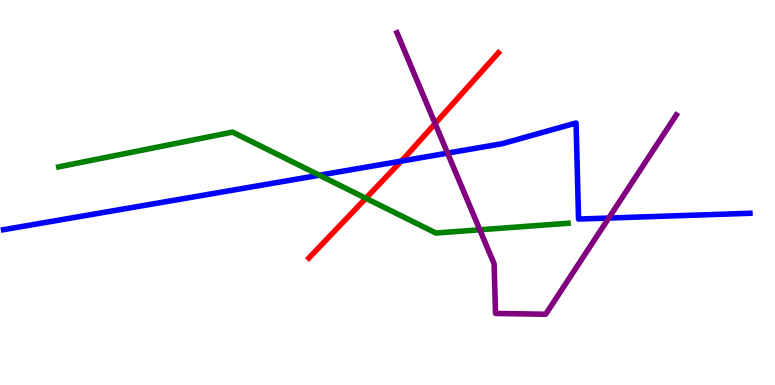[{'lines': ['blue', 'red'], 'intersections': [{'x': 5.18, 'y': 5.82}]}, {'lines': ['green', 'red'], 'intersections': [{'x': 4.72, 'y': 4.85}]}, {'lines': ['purple', 'red'], 'intersections': [{'x': 5.61, 'y': 6.79}]}, {'lines': ['blue', 'green'], 'intersections': [{'x': 4.12, 'y': 5.45}]}, {'lines': ['blue', 'purple'], 'intersections': [{'x': 5.77, 'y': 6.02}, {'x': 7.85, 'y': 4.34}]}, {'lines': ['green', 'purple'], 'intersections': [{'x': 6.19, 'y': 4.03}]}]